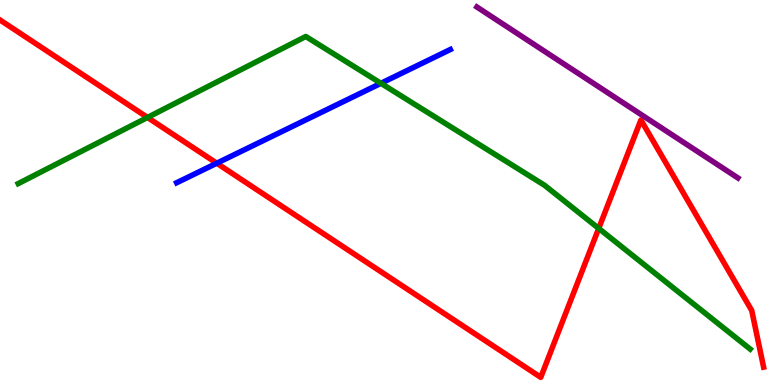[{'lines': ['blue', 'red'], 'intersections': [{'x': 2.8, 'y': 5.76}]}, {'lines': ['green', 'red'], 'intersections': [{'x': 1.9, 'y': 6.95}, {'x': 7.73, 'y': 4.07}]}, {'lines': ['purple', 'red'], 'intersections': []}, {'lines': ['blue', 'green'], 'intersections': [{'x': 4.92, 'y': 7.84}]}, {'lines': ['blue', 'purple'], 'intersections': []}, {'lines': ['green', 'purple'], 'intersections': []}]